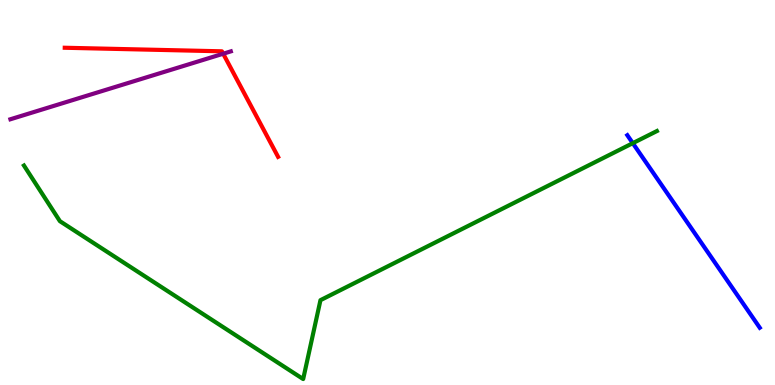[{'lines': ['blue', 'red'], 'intersections': []}, {'lines': ['green', 'red'], 'intersections': []}, {'lines': ['purple', 'red'], 'intersections': [{'x': 2.88, 'y': 8.6}]}, {'lines': ['blue', 'green'], 'intersections': [{'x': 8.17, 'y': 6.28}]}, {'lines': ['blue', 'purple'], 'intersections': []}, {'lines': ['green', 'purple'], 'intersections': []}]